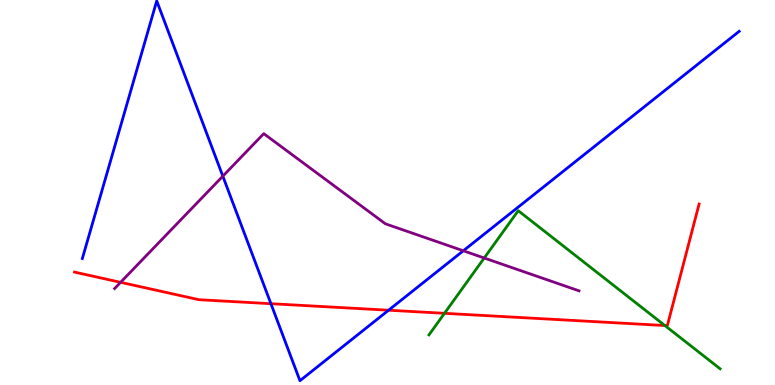[{'lines': ['blue', 'red'], 'intersections': [{'x': 3.5, 'y': 2.11}, {'x': 5.01, 'y': 1.94}]}, {'lines': ['green', 'red'], 'intersections': [{'x': 5.74, 'y': 1.86}, {'x': 8.58, 'y': 1.54}]}, {'lines': ['purple', 'red'], 'intersections': [{'x': 1.56, 'y': 2.67}]}, {'lines': ['blue', 'green'], 'intersections': []}, {'lines': ['blue', 'purple'], 'intersections': [{'x': 2.88, 'y': 5.42}, {'x': 5.98, 'y': 3.49}]}, {'lines': ['green', 'purple'], 'intersections': [{'x': 6.25, 'y': 3.3}]}]